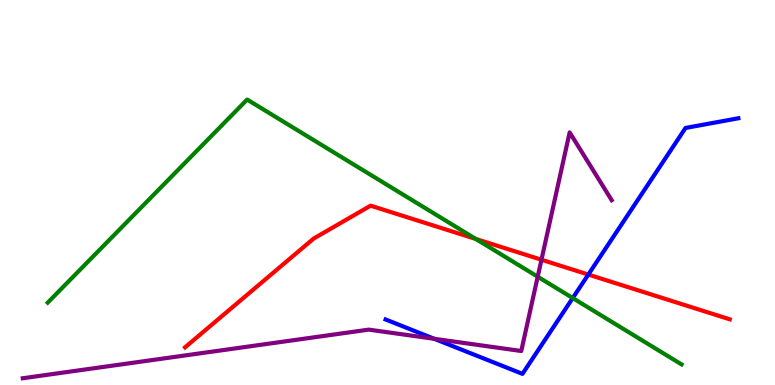[{'lines': ['blue', 'red'], 'intersections': [{'x': 7.59, 'y': 2.87}]}, {'lines': ['green', 'red'], 'intersections': [{'x': 6.14, 'y': 3.79}]}, {'lines': ['purple', 'red'], 'intersections': [{'x': 6.99, 'y': 3.25}]}, {'lines': ['blue', 'green'], 'intersections': [{'x': 7.39, 'y': 2.26}]}, {'lines': ['blue', 'purple'], 'intersections': [{'x': 5.6, 'y': 1.2}]}, {'lines': ['green', 'purple'], 'intersections': [{'x': 6.94, 'y': 2.81}]}]